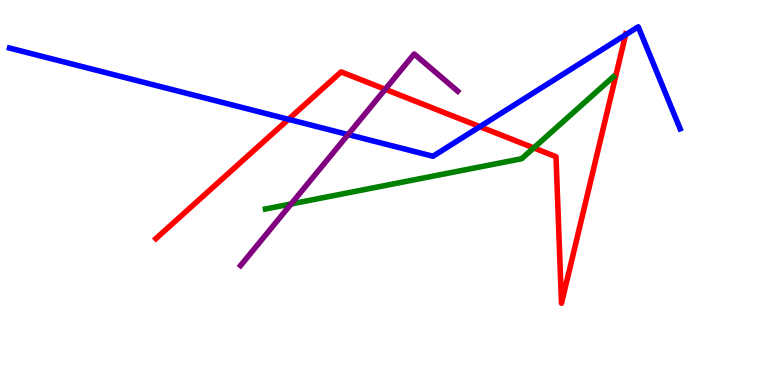[{'lines': ['blue', 'red'], 'intersections': [{'x': 3.72, 'y': 6.9}, {'x': 6.19, 'y': 6.71}, {'x': 8.07, 'y': 9.1}]}, {'lines': ['green', 'red'], 'intersections': [{'x': 6.89, 'y': 6.16}]}, {'lines': ['purple', 'red'], 'intersections': [{'x': 4.97, 'y': 7.68}]}, {'lines': ['blue', 'green'], 'intersections': []}, {'lines': ['blue', 'purple'], 'intersections': [{'x': 4.49, 'y': 6.51}]}, {'lines': ['green', 'purple'], 'intersections': [{'x': 3.76, 'y': 4.7}]}]